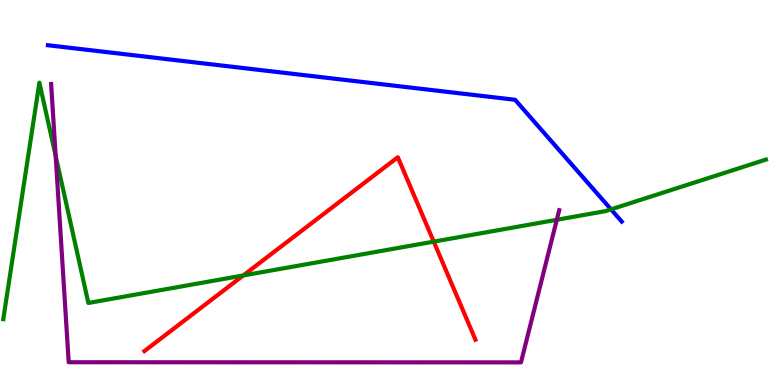[{'lines': ['blue', 'red'], 'intersections': []}, {'lines': ['green', 'red'], 'intersections': [{'x': 3.14, 'y': 2.85}, {'x': 5.6, 'y': 3.72}]}, {'lines': ['purple', 'red'], 'intersections': []}, {'lines': ['blue', 'green'], 'intersections': [{'x': 7.88, 'y': 4.56}]}, {'lines': ['blue', 'purple'], 'intersections': []}, {'lines': ['green', 'purple'], 'intersections': [{'x': 0.718, 'y': 5.95}, {'x': 7.18, 'y': 4.29}]}]